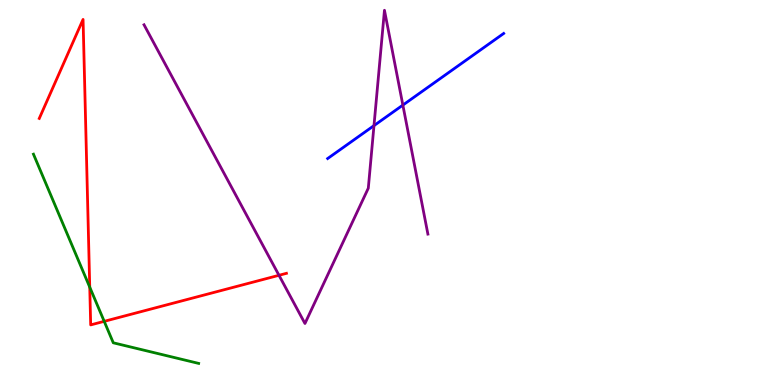[{'lines': ['blue', 'red'], 'intersections': []}, {'lines': ['green', 'red'], 'intersections': [{'x': 1.16, 'y': 2.54}, {'x': 1.34, 'y': 1.65}]}, {'lines': ['purple', 'red'], 'intersections': [{'x': 3.6, 'y': 2.85}]}, {'lines': ['blue', 'green'], 'intersections': []}, {'lines': ['blue', 'purple'], 'intersections': [{'x': 4.83, 'y': 6.74}, {'x': 5.2, 'y': 7.27}]}, {'lines': ['green', 'purple'], 'intersections': []}]